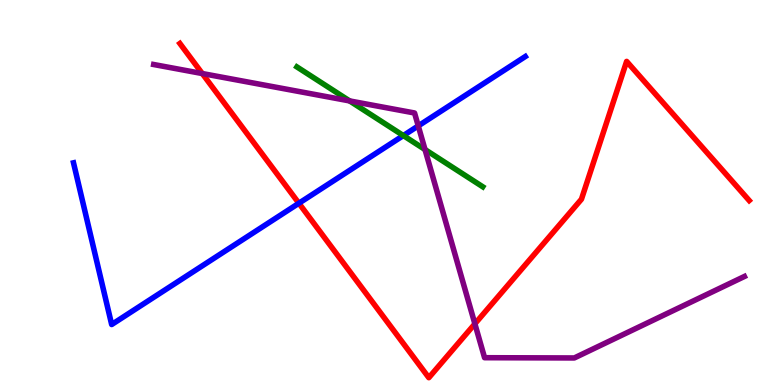[{'lines': ['blue', 'red'], 'intersections': [{'x': 3.86, 'y': 4.72}]}, {'lines': ['green', 'red'], 'intersections': []}, {'lines': ['purple', 'red'], 'intersections': [{'x': 2.61, 'y': 8.09}, {'x': 6.13, 'y': 1.59}]}, {'lines': ['blue', 'green'], 'intersections': [{'x': 5.2, 'y': 6.48}]}, {'lines': ['blue', 'purple'], 'intersections': [{'x': 5.4, 'y': 6.73}]}, {'lines': ['green', 'purple'], 'intersections': [{'x': 4.51, 'y': 7.38}, {'x': 5.48, 'y': 6.12}]}]